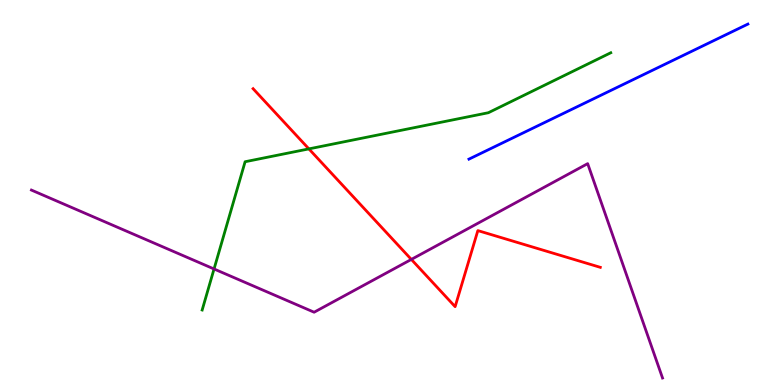[{'lines': ['blue', 'red'], 'intersections': []}, {'lines': ['green', 'red'], 'intersections': [{'x': 3.99, 'y': 6.13}]}, {'lines': ['purple', 'red'], 'intersections': [{'x': 5.31, 'y': 3.26}]}, {'lines': ['blue', 'green'], 'intersections': []}, {'lines': ['blue', 'purple'], 'intersections': []}, {'lines': ['green', 'purple'], 'intersections': [{'x': 2.76, 'y': 3.01}]}]